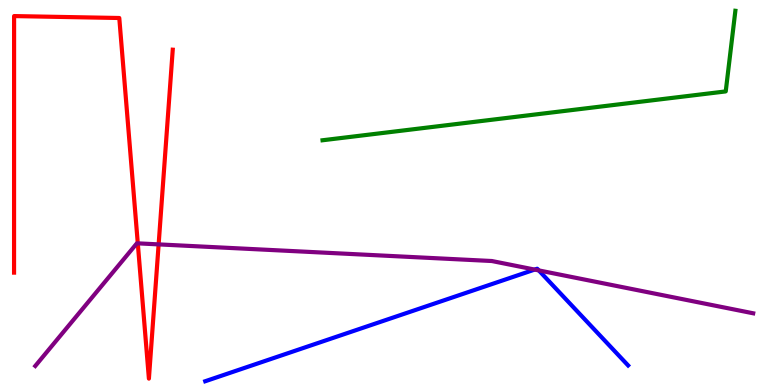[{'lines': ['blue', 'red'], 'intersections': []}, {'lines': ['green', 'red'], 'intersections': []}, {'lines': ['purple', 'red'], 'intersections': [{'x': 1.78, 'y': 3.68}, {'x': 2.05, 'y': 3.65}]}, {'lines': ['blue', 'green'], 'intersections': []}, {'lines': ['blue', 'purple'], 'intersections': [{'x': 6.9, 'y': 3.0}, {'x': 6.95, 'y': 2.98}]}, {'lines': ['green', 'purple'], 'intersections': []}]